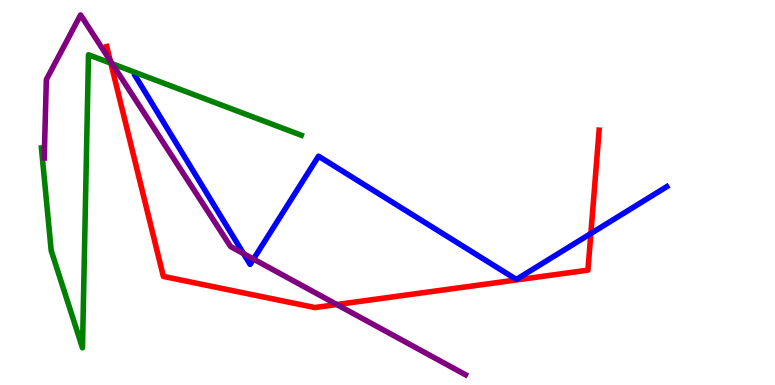[{'lines': ['blue', 'red'], 'intersections': [{'x': 7.62, 'y': 3.94}]}, {'lines': ['green', 'red'], 'intersections': [{'x': 1.43, 'y': 8.36}]}, {'lines': ['purple', 'red'], 'intersections': [{'x': 1.42, 'y': 8.42}, {'x': 4.35, 'y': 2.09}]}, {'lines': ['blue', 'green'], 'intersections': []}, {'lines': ['blue', 'purple'], 'intersections': [{'x': 3.14, 'y': 3.41}, {'x': 3.27, 'y': 3.27}]}, {'lines': ['green', 'purple'], 'intersections': [{'x': 1.45, 'y': 8.35}]}]